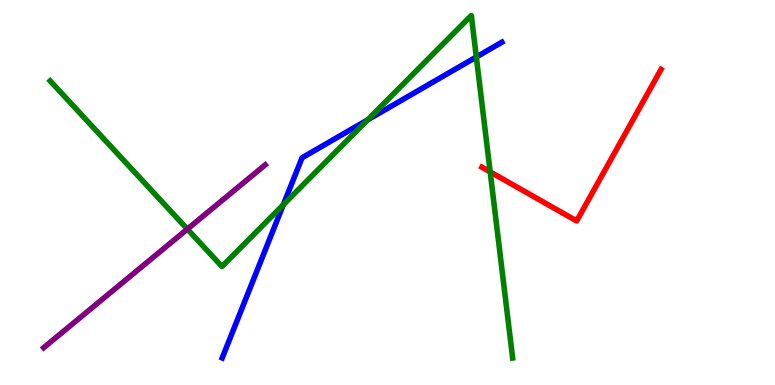[{'lines': ['blue', 'red'], 'intersections': []}, {'lines': ['green', 'red'], 'intersections': [{'x': 6.32, 'y': 5.53}]}, {'lines': ['purple', 'red'], 'intersections': []}, {'lines': ['blue', 'green'], 'intersections': [{'x': 3.66, 'y': 4.68}, {'x': 4.74, 'y': 6.89}, {'x': 6.15, 'y': 8.52}]}, {'lines': ['blue', 'purple'], 'intersections': []}, {'lines': ['green', 'purple'], 'intersections': [{'x': 2.42, 'y': 4.05}]}]